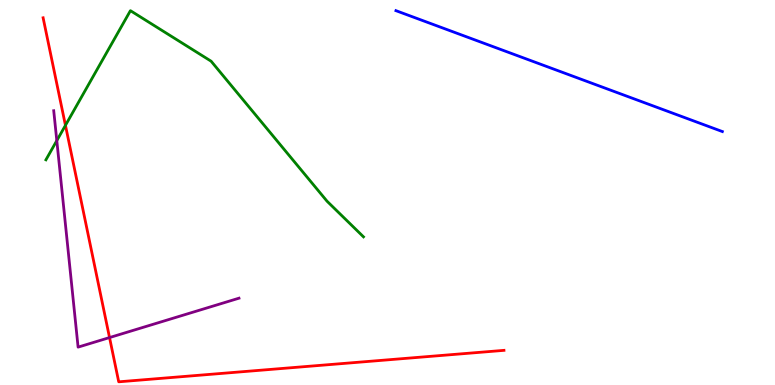[{'lines': ['blue', 'red'], 'intersections': []}, {'lines': ['green', 'red'], 'intersections': [{'x': 0.845, 'y': 6.74}]}, {'lines': ['purple', 'red'], 'intersections': [{'x': 1.41, 'y': 1.23}]}, {'lines': ['blue', 'green'], 'intersections': []}, {'lines': ['blue', 'purple'], 'intersections': []}, {'lines': ['green', 'purple'], 'intersections': [{'x': 0.733, 'y': 6.35}]}]